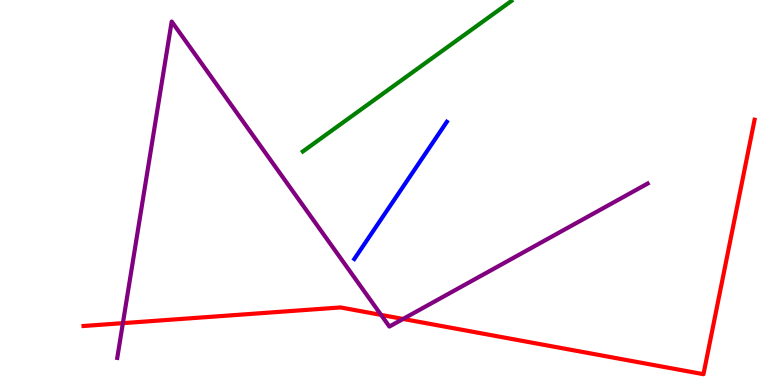[{'lines': ['blue', 'red'], 'intersections': []}, {'lines': ['green', 'red'], 'intersections': []}, {'lines': ['purple', 'red'], 'intersections': [{'x': 1.59, 'y': 1.61}, {'x': 4.92, 'y': 1.82}, {'x': 5.2, 'y': 1.72}]}, {'lines': ['blue', 'green'], 'intersections': []}, {'lines': ['blue', 'purple'], 'intersections': []}, {'lines': ['green', 'purple'], 'intersections': []}]